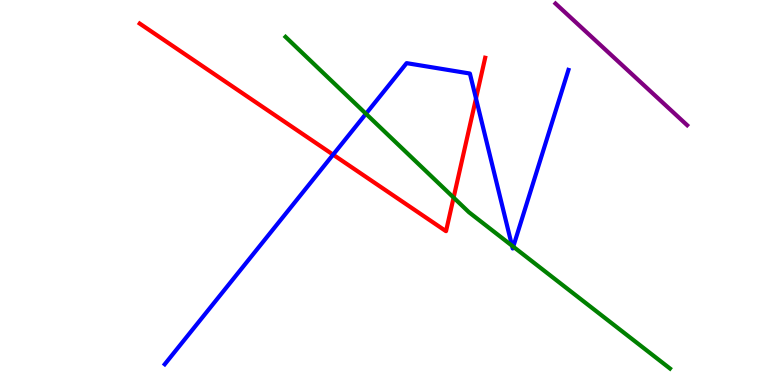[{'lines': ['blue', 'red'], 'intersections': [{'x': 4.3, 'y': 5.98}, {'x': 6.14, 'y': 7.44}]}, {'lines': ['green', 'red'], 'intersections': [{'x': 5.85, 'y': 4.87}]}, {'lines': ['purple', 'red'], 'intersections': []}, {'lines': ['blue', 'green'], 'intersections': [{'x': 4.72, 'y': 7.04}, {'x': 6.61, 'y': 3.62}, {'x': 6.62, 'y': 3.59}]}, {'lines': ['blue', 'purple'], 'intersections': []}, {'lines': ['green', 'purple'], 'intersections': []}]